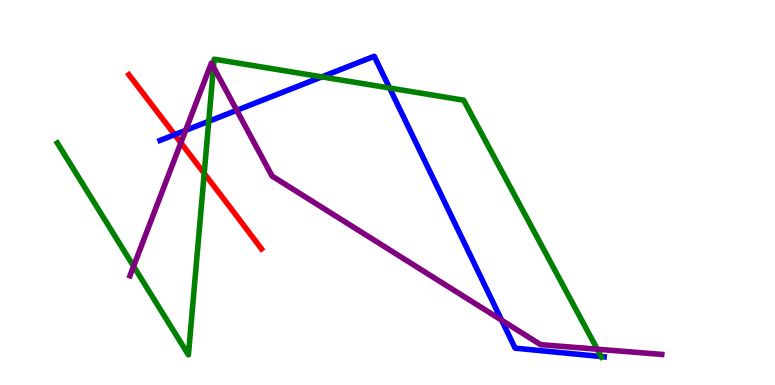[{'lines': ['blue', 'red'], 'intersections': [{'x': 2.25, 'y': 6.5}]}, {'lines': ['green', 'red'], 'intersections': [{'x': 2.64, 'y': 5.5}]}, {'lines': ['purple', 'red'], 'intersections': [{'x': 2.33, 'y': 6.29}]}, {'lines': ['blue', 'green'], 'intersections': [{'x': 2.69, 'y': 6.85}, {'x': 4.15, 'y': 8.0}, {'x': 5.03, 'y': 7.71}, {'x': 7.76, 'y': 0.739}]}, {'lines': ['blue', 'purple'], 'intersections': [{'x': 2.4, 'y': 6.61}, {'x': 3.05, 'y': 7.14}, {'x': 6.47, 'y': 1.68}]}, {'lines': ['green', 'purple'], 'intersections': [{'x': 1.72, 'y': 3.08}, {'x': 2.75, 'y': 8.26}, {'x': 7.71, 'y': 0.929}]}]